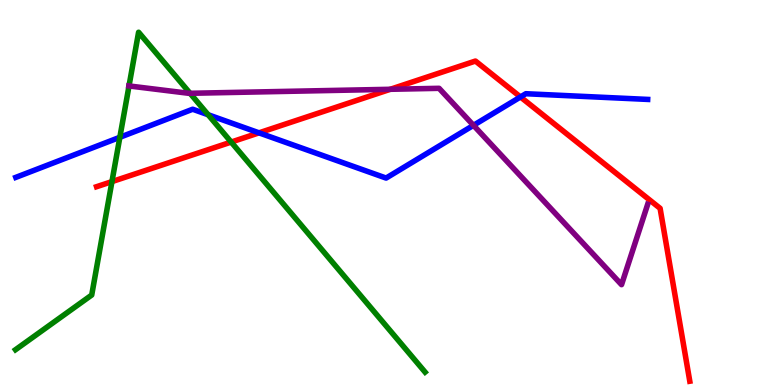[{'lines': ['blue', 'red'], 'intersections': [{'x': 3.34, 'y': 6.55}, {'x': 6.72, 'y': 7.48}]}, {'lines': ['green', 'red'], 'intersections': [{'x': 1.44, 'y': 5.28}, {'x': 2.98, 'y': 6.31}]}, {'lines': ['purple', 'red'], 'intersections': [{'x': 5.04, 'y': 7.68}]}, {'lines': ['blue', 'green'], 'intersections': [{'x': 1.55, 'y': 6.43}, {'x': 2.69, 'y': 7.02}]}, {'lines': ['blue', 'purple'], 'intersections': [{'x': 6.11, 'y': 6.74}]}, {'lines': ['green', 'purple'], 'intersections': [{'x': 1.66, 'y': 7.77}, {'x': 2.45, 'y': 7.58}]}]